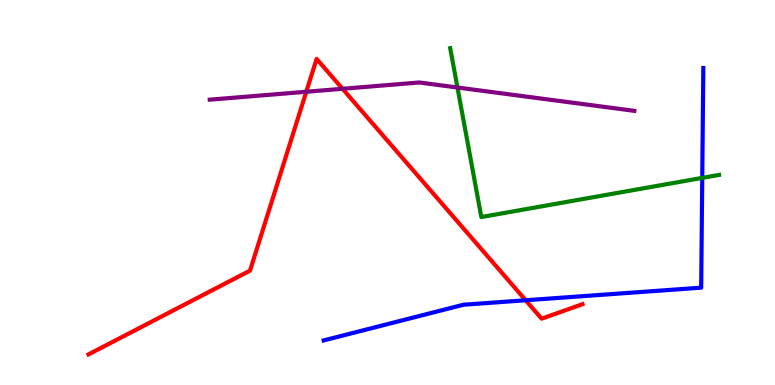[{'lines': ['blue', 'red'], 'intersections': [{'x': 6.78, 'y': 2.2}]}, {'lines': ['green', 'red'], 'intersections': []}, {'lines': ['purple', 'red'], 'intersections': [{'x': 3.95, 'y': 7.62}, {'x': 4.42, 'y': 7.69}]}, {'lines': ['blue', 'green'], 'intersections': [{'x': 9.06, 'y': 5.38}]}, {'lines': ['blue', 'purple'], 'intersections': []}, {'lines': ['green', 'purple'], 'intersections': [{'x': 5.9, 'y': 7.73}]}]